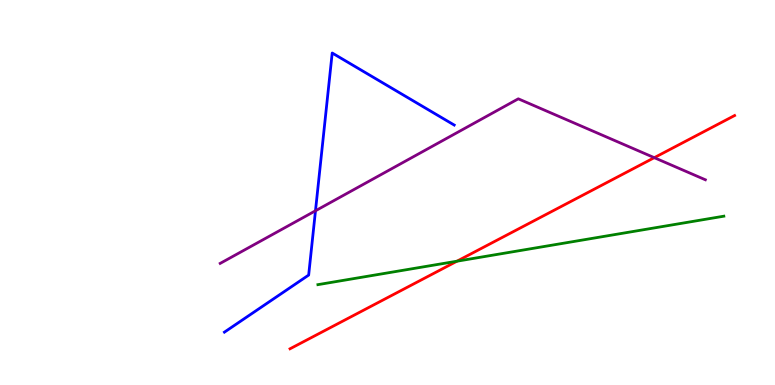[{'lines': ['blue', 'red'], 'intersections': []}, {'lines': ['green', 'red'], 'intersections': [{'x': 5.9, 'y': 3.22}]}, {'lines': ['purple', 'red'], 'intersections': [{'x': 8.44, 'y': 5.9}]}, {'lines': ['blue', 'green'], 'intersections': []}, {'lines': ['blue', 'purple'], 'intersections': [{'x': 4.07, 'y': 4.53}]}, {'lines': ['green', 'purple'], 'intersections': []}]